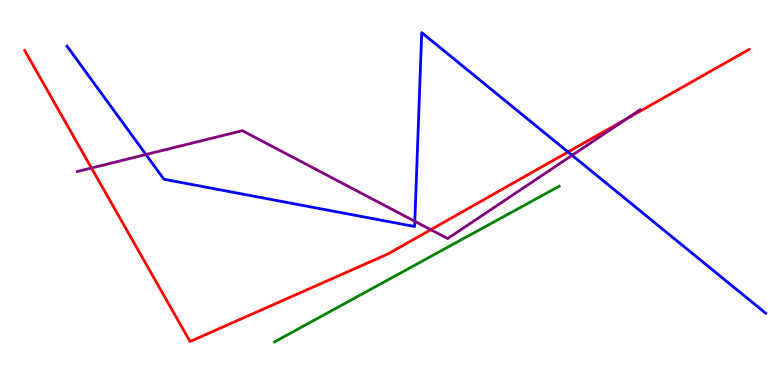[{'lines': ['blue', 'red'], 'intersections': [{'x': 7.33, 'y': 6.05}]}, {'lines': ['green', 'red'], 'intersections': []}, {'lines': ['purple', 'red'], 'intersections': [{'x': 1.18, 'y': 5.64}, {'x': 5.56, 'y': 4.03}, {'x': 8.09, 'y': 6.92}]}, {'lines': ['blue', 'green'], 'intersections': []}, {'lines': ['blue', 'purple'], 'intersections': [{'x': 1.88, 'y': 5.99}, {'x': 5.35, 'y': 4.25}, {'x': 7.38, 'y': 5.97}]}, {'lines': ['green', 'purple'], 'intersections': []}]